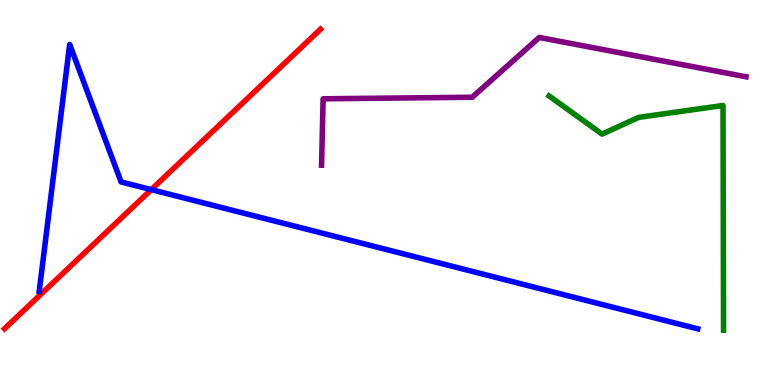[{'lines': ['blue', 'red'], 'intersections': [{'x': 1.95, 'y': 5.07}]}, {'lines': ['green', 'red'], 'intersections': []}, {'lines': ['purple', 'red'], 'intersections': []}, {'lines': ['blue', 'green'], 'intersections': []}, {'lines': ['blue', 'purple'], 'intersections': []}, {'lines': ['green', 'purple'], 'intersections': []}]